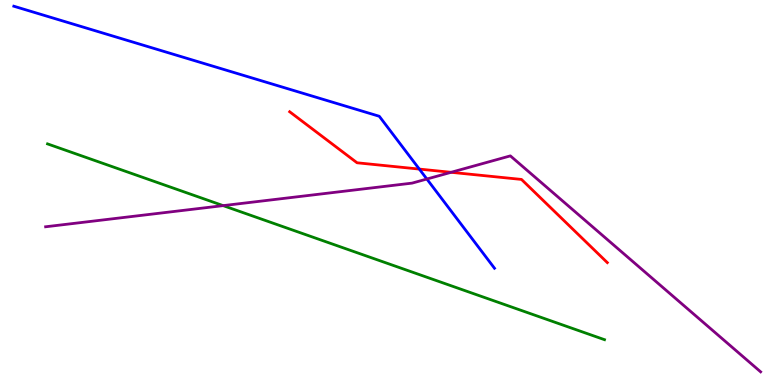[{'lines': ['blue', 'red'], 'intersections': [{'x': 5.41, 'y': 5.61}]}, {'lines': ['green', 'red'], 'intersections': []}, {'lines': ['purple', 'red'], 'intersections': [{'x': 5.82, 'y': 5.52}]}, {'lines': ['blue', 'green'], 'intersections': []}, {'lines': ['blue', 'purple'], 'intersections': [{'x': 5.51, 'y': 5.35}]}, {'lines': ['green', 'purple'], 'intersections': [{'x': 2.88, 'y': 4.66}]}]